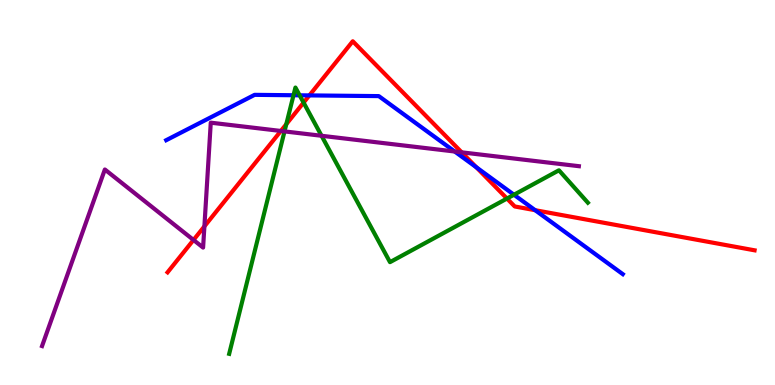[{'lines': ['blue', 'red'], 'intersections': [{'x': 3.99, 'y': 7.52}, {'x': 6.15, 'y': 5.66}, {'x': 6.91, 'y': 4.54}]}, {'lines': ['green', 'red'], 'intersections': [{'x': 3.69, 'y': 6.77}, {'x': 3.92, 'y': 7.33}, {'x': 6.54, 'y': 4.84}]}, {'lines': ['purple', 'red'], 'intersections': [{'x': 2.5, 'y': 3.77}, {'x': 2.64, 'y': 4.12}, {'x': 3.62, 'y': 6.6}, {'x': 5.96, 'y': 6.04}]}, {'lines': ['blue', 'green'], 'intersections': [{'x': 3.79, 'y': 7.53}, {'x': 3.87, 'y': 7.52}, {'x': 6.63, 'y': 4.94}]}, {'lines': ['blue', 'purple'], 'intersections': [{'x': 5.87, 'y': 6.06}]}, {'lines': ['green', 'purple'], 'intersections': [{'x': 3.67, 'y': 6.59}, {'x': 4.15, 'y': 6.47}]}]